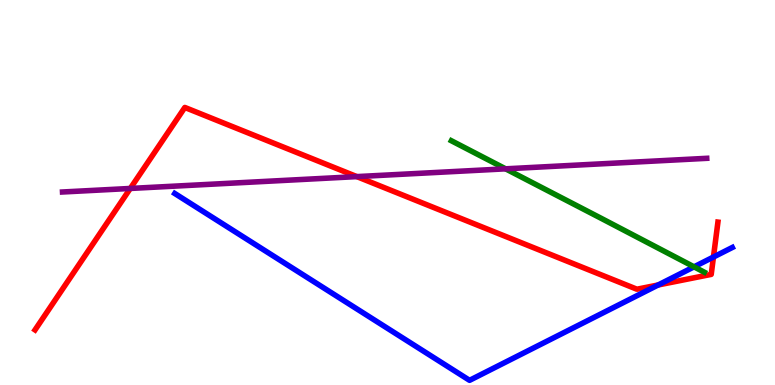[{'lines': ['blue', 'red'], 'intersections': [{'x': 8.49, 'y': 2.6}, {'x': 9.21, 'y': 3.32}]}, {'lines': ['green', 'red'], 'intersections': []}, {'lines': ['purple', 'red'], 'intersections': [{'x': 1.68, 'y': 5.11}, {'x': 4.6, 'y': 5.41}]}, {'lines': ['blue', 'green'], 'intersections': [{'x': 8.96, 'y': 3.07}]}, {'lines': ['blue', 'purple'], 'intersections': []}, {'lines': ['green', 'purple'], 'intersections': [{'x': 6.52, 'y': 5.61}]}]